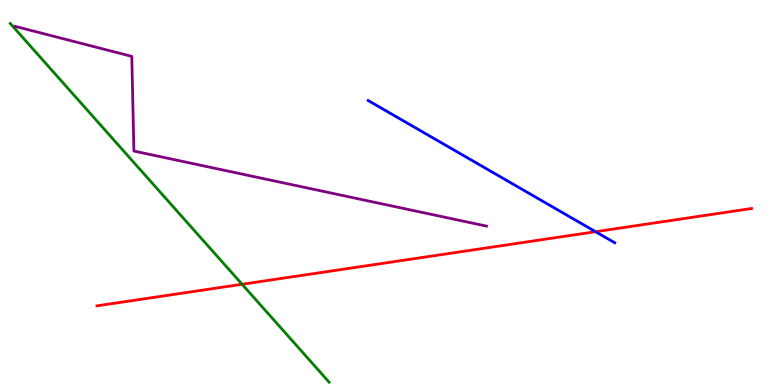[{'lines': ['blue', 'red'], 'intersections': [{'x': 7.68, 'y': 3.98}]}, {'lines': ['green', 'red'], 'intersections': [{'x': 3.12, 'y': 2.62}]}, {'lines': ['purple', 'red'], 'intersections': []}, {'lines': ['blue', 'green'], 'intersections': []}, {'lines': ['blue', 'purple'], 'intersections': []}, {'lines': ['green', 'purple'], 'intersections': []}]